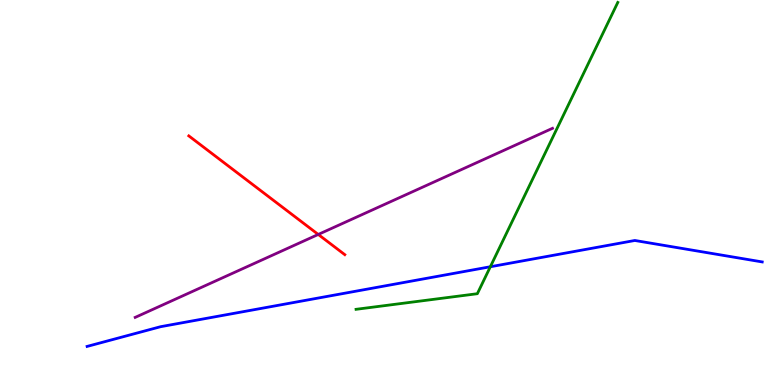[{'lines': ['blue', 'red'], 'intersections': []}, {'lines': ['green', 'red'], 'intersections': []}, {'lines': ['purple', 'red'], 'intersections': [{'x': 4.11, 'y': 3.91}]}, {'lines': ['blue', 'green'], 'intersections': [{'x': 6.33, 'y': 3.07}]}, {'lines': ['blue', 'purple'], 'intersections': []}, {'lines': ['green', 'purple'], 'intersections': []}]